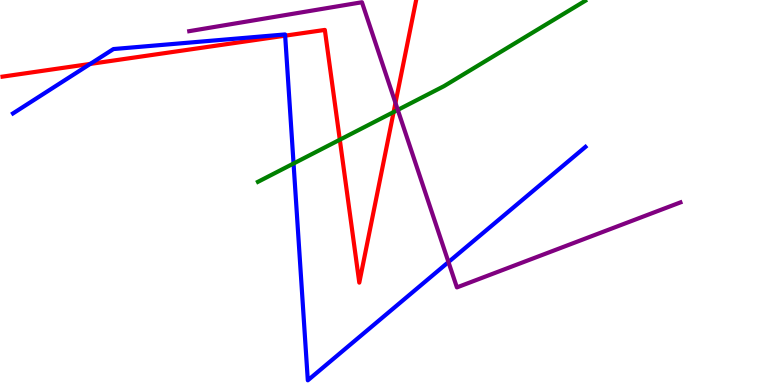[{'lines': ['blue', 'red'], 'intersections': [{'x': 1.16, 'y': 8.34}, {'x': 3.68, 'y': 9.07}]}, {'lines': ['green', 'red'], 'intersections': [{'x': 4.38, 'y': 6.37}, {'x': 5.08, 'y': 7.09}]}, {'lines': ['purple', 'red'], 'intersections': [{'x': 5.1, 'y': 7.33}]}, {'lines': ['blue', 'green'], 'intersections': [{'x': 3.79, 'y': 5.75}]}, {'lines': ['blue', 'purple'], 'intersections': [{'x': 5.79, 'y': 3.19}]}, {'lines': ['green', 'purple'], 'intersections': [{'x': 5.13, 'y': 7.15}]}]